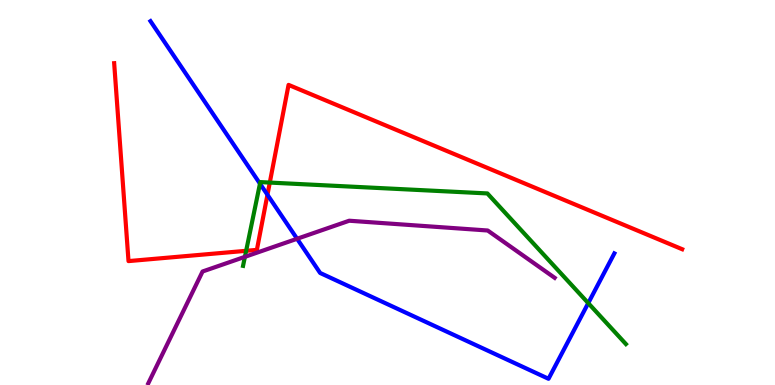[{'lines': ['blue', 'red'], 'intersections': [{'x': 3.45, 'y': 4.94}]}, {'lines': ['green', 'red'], 'intersections': [{'x': 3.18, 'y': 3.49}, {'x': 3.48, 'y': 5.26}]}, {'lines': ['purple', 'red'], 'intersections': []}, {'lines': ['blue', 'green'], 'intersections': [{'x': 3.35, 'y': 5.23}, {'x': 7.59, 'y': 2.13}]}, {'lines': ['blue', 'purple'], 'intersections': [{'x': 3.83, 'y': 3.8}]}, {'lines': ['green', 'purple'], 'intersections': [{'x': 3.16, 'y': 3.33}]}]